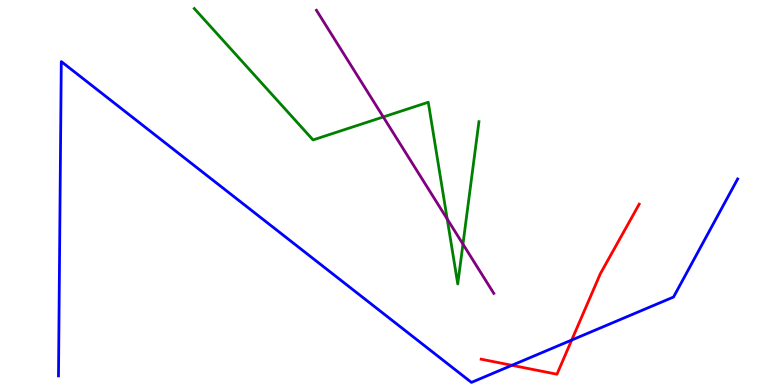[{'lines': ['blue', 'red'], 'intersections': [{'x': 6.61, 'y': 0.512}, {'x': 7.38, 'y': 1.17}]}, {'lines': ['green', 'red'], 'intersections': []}, {'lines': ['purple', 'red'], 'intersections': []}, {'lines': ['blue', 'green'], 'intersections': []}, {'lines': ['blue', 'purple'], 'intersections': []}, {'lines': ['green', 'purple'], 'intersections': [{'x': 4.95, 'y': 6.96}, {'x': 5.77, 'y': 4.31}, {'x': 5.97, 'y': 3.66}]}]